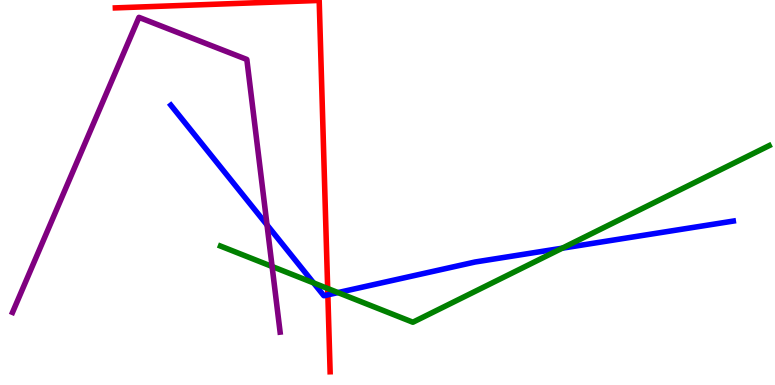[{'lines': ['blue', 'red'], 'intersections': [{'x': 4.23, 'y': 2.34}]}, {'lines': ['green', 'red'], 'intersections': [{'x': 4.23, 'y': 2.51}]}, {'lines': ['purple', 'red'], 'intersections': []}, {'lines': ['blue', 'green'], 'intersections': [{'x': 4.05, 'y': 2.65}, {'x': 4.36, 'y': 2.4}, {'x': 7.25, 'y': 3.55}]}, {'lines': ['blue', 'purple'], 'intersections': [{'x': 3.45, 'y': 4.16}]}, {'lines': ['green', 'purple'], 'intersections': [{'x': 3.51, 'y': 3.08}]}]